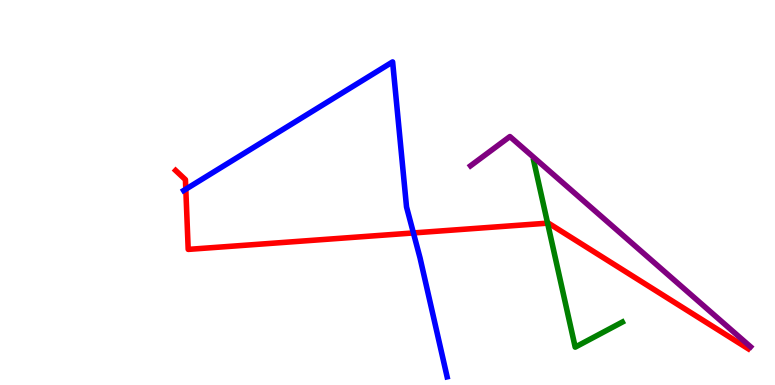[{'lines': ['blue', 'red'], 'intersections': [{'x': 2.4, 'y': 5.09}, {'x': 5.33, 'y': 3.95}]}, {'lines': ['green', 'red'], 'intersections': [{'x': 7.07, 'y': 4.2}]}, {'lines': ['purple', 'red'], 'intersections': []}, {'lines': ['blue', 'green'], 'intersections': []}, {'lines': ['blue', 'purple'], 'intersections': []}, {'lines': ['green', 'purple'], 'intersections': []}]